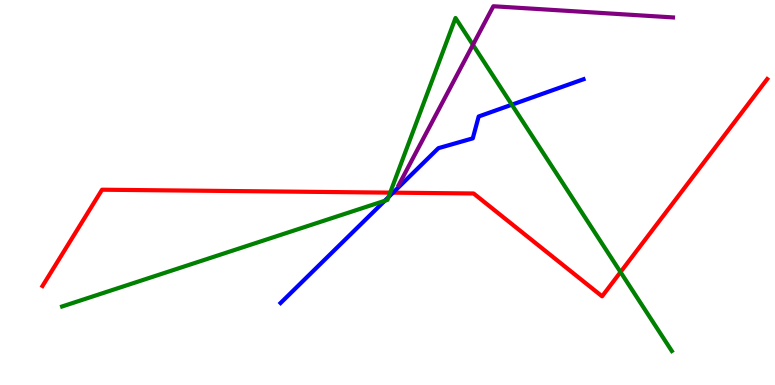[{'lines': ['blue', 'red'], 'intersections': [{'x': 5.07, 'y': 5.0}]}, {'lines': ['green', 'red'], 'intersections': [{'x': 5.03, 'y': 5.0}, {'x': 8.01, 'y': 2.93}]}, {'lines': ['purple', 'red'], 'intersections': []}, {'lines': ['blue', 'green'], 'intersections': [{'x': 4.96, 'y': 4.78}, {'x': 5.01, 'y': 4.88}, {'x': 6.6, 'y': 7.28}]}, {'lines': ['blue', 'purple'], 'intersections': []}, {'lines': ['green', 'purple'], 'intersections': [{'x': 6.1, 'y': 8.84}]}]